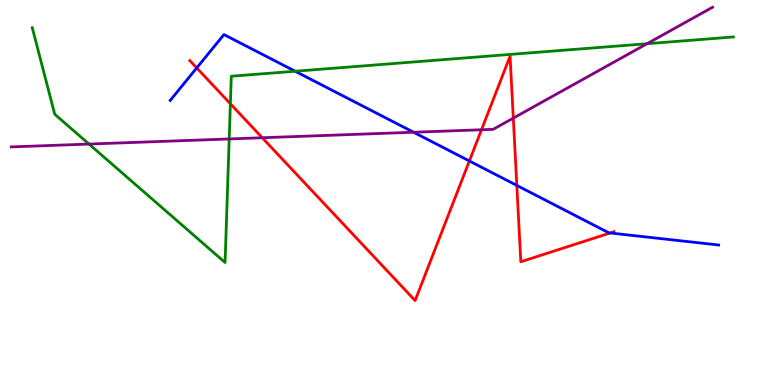[{'lines': ['blue', 'red'], 'intersections': [{'x': 2.54, 'y': 8.24}, {'x': 6.06, 'y': 5.82}, {'x': 6.67, 'y': 5.18}, {'x': 7.87, 'y': 3.95}]}, {'lines': ['green', 'red'], 'intersections': [{'x': 2.97, 'y': 7.3}]}, {'lines': ['purple', 'red'], 'intersections': [{'x': 3.38, 'y': 6.42}, {'x': 6.21, 'y': 6.63}, {'x': 6.62, 'y': 6.93}]}, {'lines': ['blue', 'green'], 'intersections': [{'x': 3.81, 'y': 8.15}]}, {'lines': ['blue', 'purple'], 'intersections': [{'x': 5.34, 'y': 6.57}]}, {'lines': ['green', 'purple'], 'intersections': [{'x': 1.15, 'y': 6.26}, {'x': 2.96, 'y': 6.39}, {'x': 8.35, 'y': 8.86}]}]